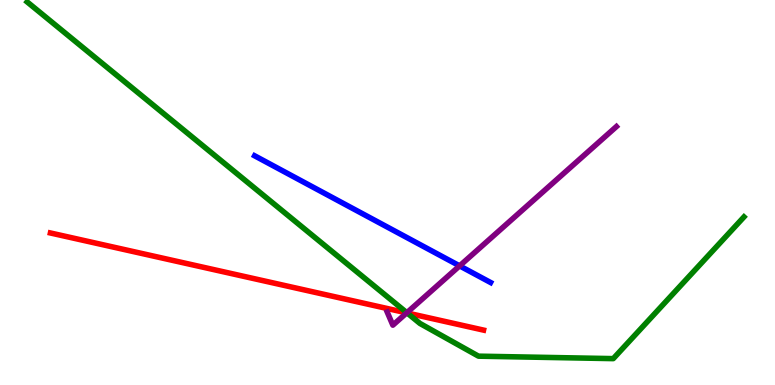[{'lines': ['blue', 'red'], 'intersections': []}, {'lines': ['green', 'red'], 'intersections': [{'x': 5.25, 'y': 1.87}]}, {'lines': ['purple', 'red'], 'intersections': [{'x': 5.25, 'y': 1.87}]}, {'lines': ['blue', 'green'], 'intersections': []}, {'lines': ['blue', 'purple'], 'intersections': [{'x': 5.93, 'y': 3.09}]}, {'lines': ['green', 'purple'], 'intersections': [{'x': 5.25, 'y': 1.88}]}]